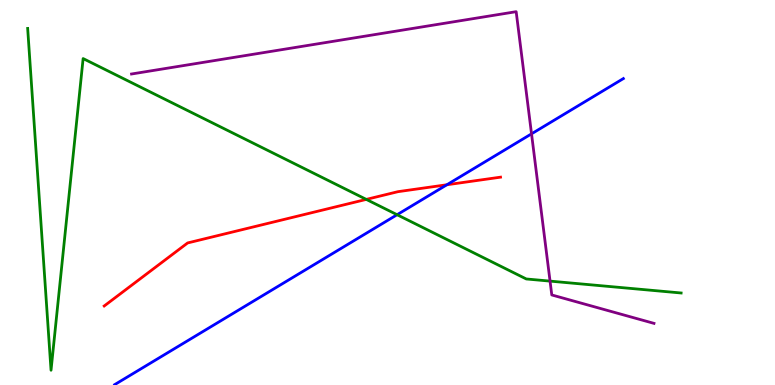[{'lines': ['blue', 'red'], 'intersections': [{'x': 5.77, 'y': 5.2}]}, {'lines': ['green', 'red'], 'intersections': [{'x': 4.73, 'y': 4.82}]}, {'lines': ['purple', 'red'], 'intersections': []}, {'lines': ['blue', 'green'], 'intersections': [{'x': 5.12, 'y': 4.42}]}, {'lines': ['blue', 'purple'], 'intersections': [{'x': 6.86, 'y': 6.52}]}, {'lines': ['green', 'purple'], 'intersections': [{'x': 7.1, 'y': 2.7}]}]